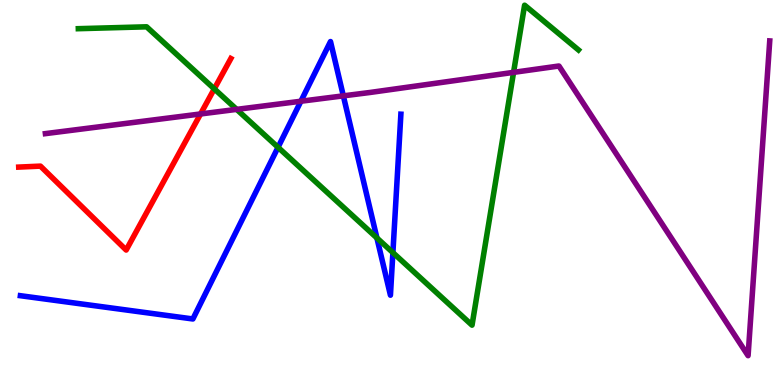[{'lines': ['blue', 'red'], 'intersections': []}, {'lines': ['green', 'red'], 'intersections': [{'x': 2.76, 'y': 7.69}]}, {'lines': ['purple', 'red'], 'intersections': [{'x': 2.59, 'y': 7.04}]}, {'lines': ['blue', 'green'], 'intersections': [{'x': 3.59, 'y': 6.17}, {'x': 4.86, 'y': 3.82}, {'x': 5.07, 'y': 3.44}]}, {'lines': ['blue', 'purple'], 'intersections': [{'x': 3.88, 'y': 7.37}, {'x': 4.43, 'y': 7.51}]}, {'lines': ['green', 'purple'], 'intersections': [{'x': 3.05, 'y': 7.16}, {'x': 6.63, 'y': 8.12}]}]